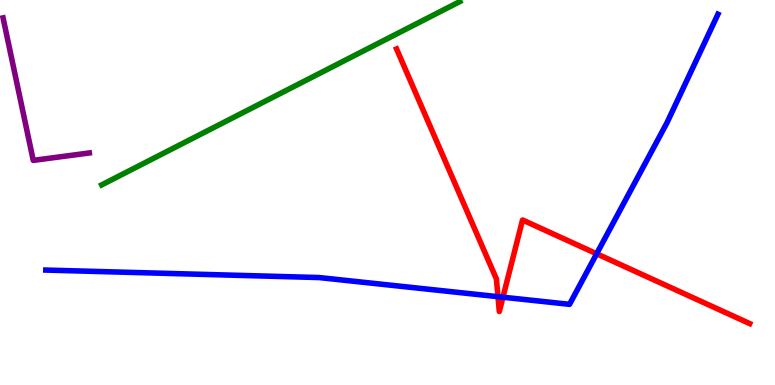[{'lines': ['blue', 'red'], 'intersections': [{'x': 6.43, 'y': 2.29}, {'x': 6.49, 'y': 2.28}, {'x': 7.7, 'y': 3.41}]}, {'lines': ['green', 'red'], 'intersections': []}, {'lines': ['purple', 'red'], 'intersections': []}, {'lines': ['blue', 'green'], 'intersections': []}, {'lines': ['blue', 'purple'], 'intersections': []}, {'lines': ['green', 'purple'], 'intersections': []}]